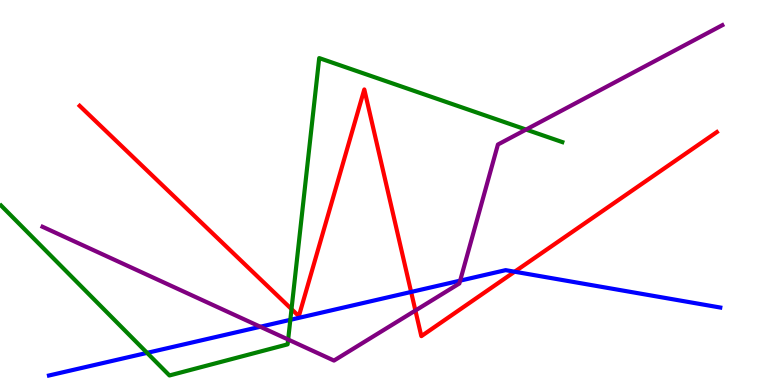[{'lines': ['blue', 'red'], 'intersections': [{'x': 5.3, 'y': 2.42}, {'x': 6.64, 'y': 2.94}]}, {'lines': ['green', 'red'], 'intersections': [{'x': 3.76, 'y': 1.97}]}, {'lines': ['purple', 'red'], 'intersections': [{'x': 5.36, 'y': 1.93}]}, {'lines': ['blue', 'green'], 'intersections': [{'x': 1.9, 'y': 0.834}, {'x': 3.75, 'y': 1.69}]}, {'lines': ['blue', 'purple'], 'intersections': [{'x': 3.36, 'y': 1.51}, {'x': 5.94, 'y': 2.71}]}, {'lines': ['green', 'purple'], 'intersections': [{'x': 3.72, 'y': 1.18}, {'x': 6.79, 'y': 6.63}]}]